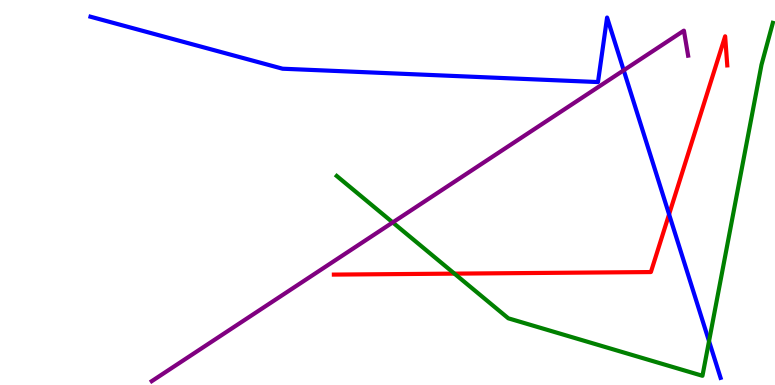[{'lines': ['blue', 'red'], 'intersections': [{'x': 8.63, 'y': 4.43}]}, {'lines': ['green', 'red'], 'intersections': [{'x': 5.86, 'y': 2.89}]}, {'lines': ['purple', 'red'], 'intersections': []}, {'lines': ['blue', 'green'], 'intersections': [{'x': 9.15, 'y': 1.14}]}, {'lines': ['blue', 'purple'], 'intersections': [{'x': 8.05, 'y': 8.17}]}, {'lines': ['green', 'purple'], 'intersections': [{'x': 5.07, 'y': 4.22}]}]